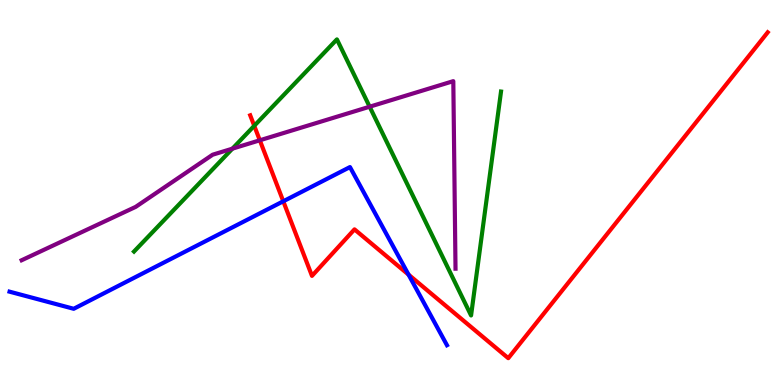[{'lines': ['blue', 'red'], 'intersections': [{'x': 3.66, 'y': 4.77}, {'x': 5.27, 'y': 2.87}]}, {'lines': ['green', 'red'], 'intersections': [{'x': 3.28, 'y': 6.73}]}, {'lines': ['purple', 'red'], 'intersections': [{'x': 3.35, 'y': 6.36}]}, {'lines': ['blue', 'green'], 'intersections': []}, {'lines': ['blue', 'purple'], 'intersections': []}, {'lines': ['green', 'purple'], 'intersections': [{'x': 3.0, 'y': 6.14}, {'x': 4.77, 'y': 7.23}]}]